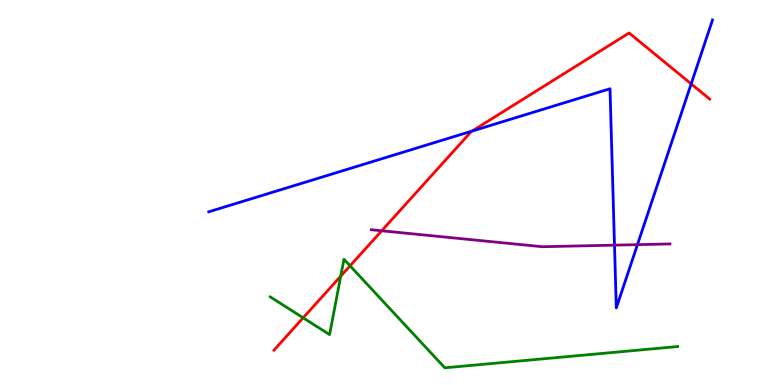[{'lines': ['blue', 'red'], 'intersections': [{'x': 6.09, 'y': 6.6}, {'x': 8.92, 'y': 7.82}]}, {'lines': ['green', 'red'], 'intersections': [{'x': 3.91, 'y': 1.75}, {'x': 4.4, 'y': 2.83}, {'x': 4.52, 'y': 3.1}]}, {'lines': ['purple', 'red'], 'intersections': [{'x': 4.93, 'y': 4.01}]}, {'lines': ['blue', 'green'], 'intersections': []}, {'lines': ['blue', 'purple'], 'intersections': [{'x': 7.93, 'y': 3.63}, {'x': 8.23, 'y': 3.65}]}, {'lines': ['green', 'purple'], 'intersections': []}]